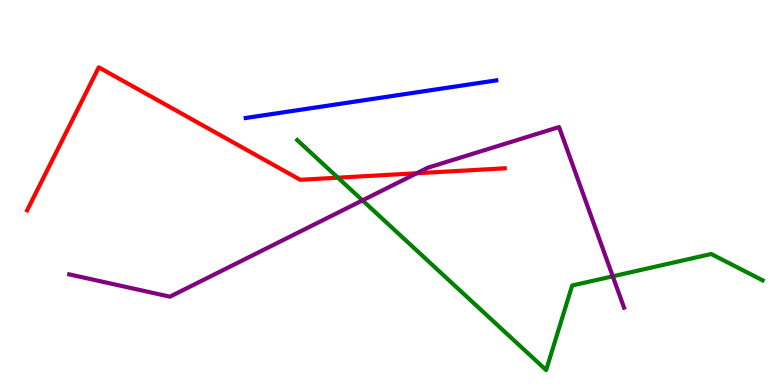[{'lines': ['blue', 'red'], 'intersections': []}, {'lines': ['green', 'red'], 'intersections': [{'x': 4.36, 'y': 5.38}]}, {'lines': ['purple', 'red'], 'intersections': [{'x': 5.38, 'y': 5.5}]}, {'lines': ['blue', 'green'], 'intersections': []}, {'lines': ['blue', 'purple'], 'intersections': []}, {'lines': ['green', 'purple'], 'intersections': [{'x': 4.68, 'y': 4.8}, {'x': 7.91, 'y': 2.82}]}]